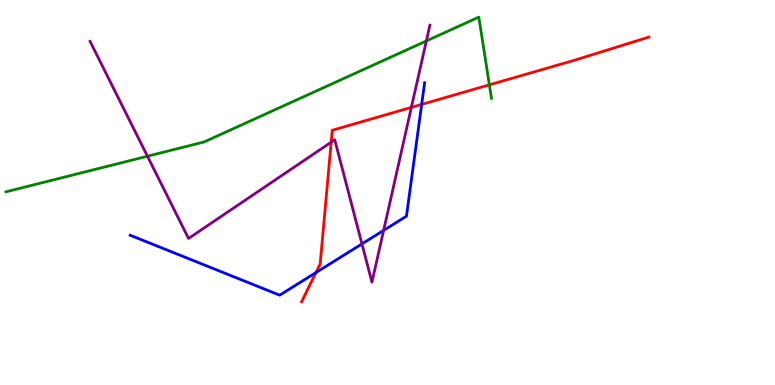[{'lines': ['blue', 'red'], 'intersections': [{'x': 4.08, 'y': 2.92}, {'x': 5.44, 'y': 7.29}]}, {'lines': ['green', 'red'], 'intersections': [{'x': 6.31, 'y': 7.8}]}, {'lines': ['purple', 'red'], 'intersections': [{'x': 4.27, 'y': 6.31}, {'x': 5.31, 'y': 7.21}]}, {'lines': ['blue', 'green'], 'intersections': []}, {'lines': ['blue', 'purple'], 'intersections': [{'x': 4.67, 'y': 3.66}, {'x': 4.95, 'y': 4.02}]}, {'lines': ['green', 'purple'], 'intersections': [{'x': 1.9, 'y': 5.94}, {'x': 5.5, 'y': 8.94}]}]